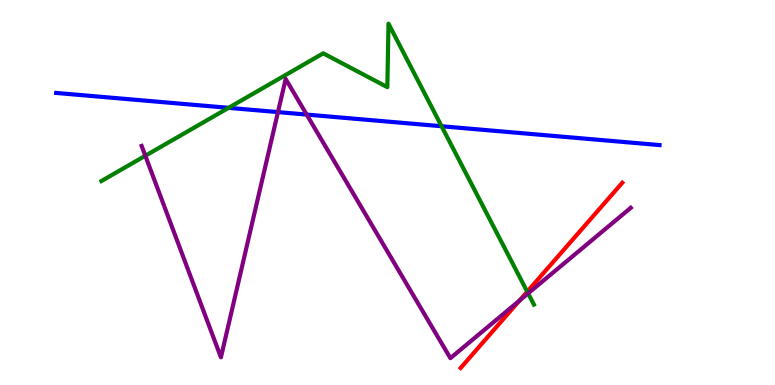[{'lines': ['blue', 'red'], 'intersections': []}, {'lines': ['green', 'red'], 'intersections': [{'x': 6.8, 'y': 2.42}]}, {'lines': ['purple', 'red'], 'intersections': [{'x': 6.7, 'y': 2.19}]}, {'lines': ['blue', 'green'], 'intersections': [{'x': 2.95, 'y': 7.2}, {'x': 5.7, 'y': 6.72}]}, {'lines': ['blue', 'purple'], 'intersections': [{'x': 3.59, 'y': 7.09}, {'x': 3.96, 'y': 7.02}]}, {'lines': ['green', 'purple'], 'intersections': [{'x': 1.88, 'y': 5.95}, {'x': 6.81, 'y': 2.38}]}]